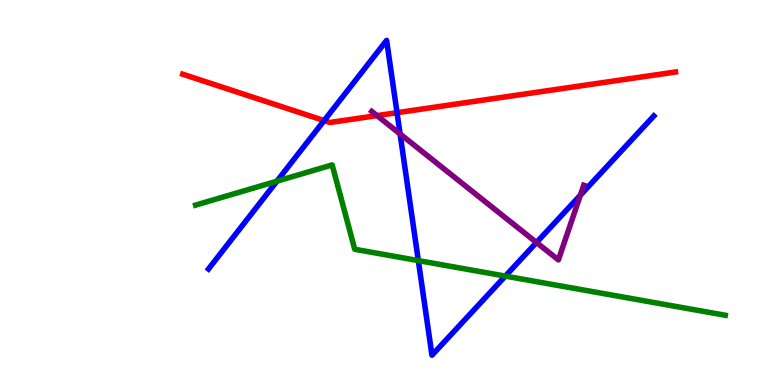[{'lines': ['blue', 'red'], 'intersections': [{'x': 4.18, 'y': 6.87}, {'x': 5.12, 'y': 7.07}]}, {'lines': ['green', 'red'], 'intersections': []}, {'lines': ['purple', 'red'], 'intersections': [{'x': 4.86, 'y': 7.0}]}, {'lines': ['blue', 'green'], 'intersections': [{'x': 3.57, 'y': 5.29}, {'x': 5.4, 'y': 3.23}, {'x': 6.52, 'y': 2.83}]}, {'lines': ['blue', 'purple'], 'intersections': [{'x': 5.16, 'y': 6.52}, {'x': 6.92, 'y': 3.7}, {'x': 7.49, 'y': 4.93}]}, {'lines': ['green', 'purple'], 'intersections': []}]